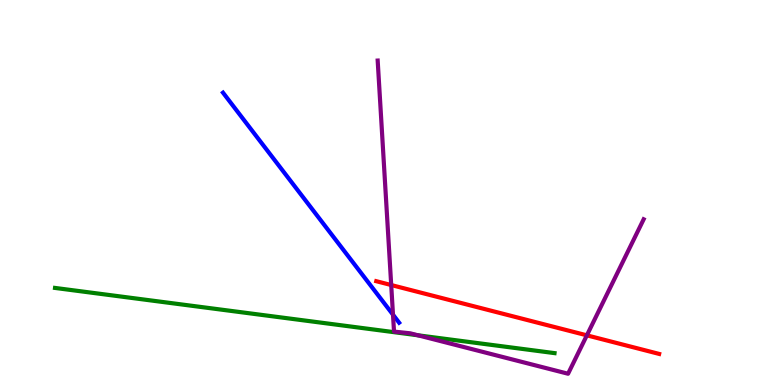[{'lines': ['blue', 'red'], 'intersections': []}, {'lines': ['green', 'red'], 'intersections': []}, {'lines': ['purple', 'red'], 'intersections': [{'x': 5.05, 'y': 2.6}, {'x': 7.57, 'y': 1.29}]}, {'lines': ['blue', 'green'], 'intersections': []}, {'lines': ['blue', 'purple'], 'intersections': [{'x': 5.07, 'y': 1.83}]}, {'lines': ['green', 'purple'], 'intersections': [{'x': 5.39, 'y': 1.29}]}]